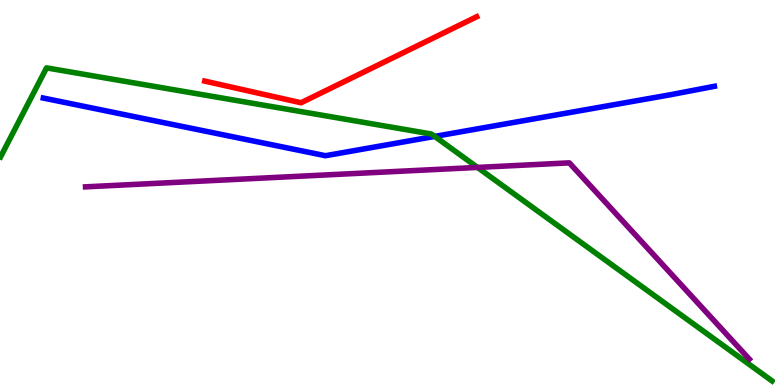[{'lines': ['blue', 'red'], 'intersections': []}, {'lines': ['green', 'red'], 'intersections': []}, {'lines': ['purple', 'red'], 'intersections': []}, {'lines': ['blue', 'green'], 'intersections': [{'x': 5.61, 'y': 6.46}]}, {'lines': ['blue', 'purple'], 'intersections': []}, {'lines': ['green', 'purple'], 'intersections': [{'x': 6.16, 'y': 5.65}]}]